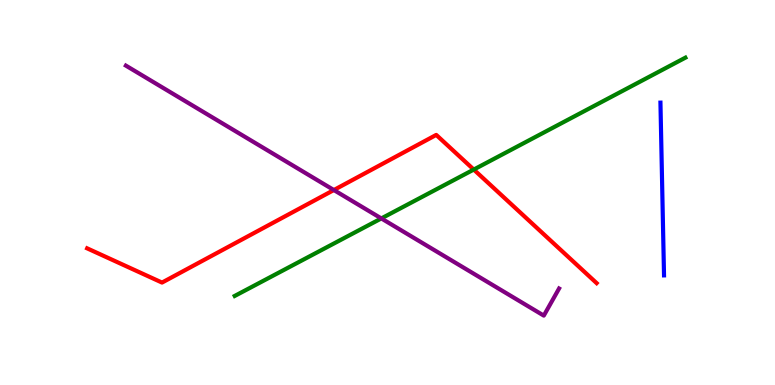[{'lines': ['blue', 'red'], 'intersections': []}, {'lines': ['green', 'red'], 'intersections': [{'x': 6.11, 'y': 5.6}]}, {'lines': ['purple', 'red'], 'intersections': [{'x': 4.31, 'y': 5.06}]}, {'lines': ['blue', 'green'], 'intersections': []}, {'lines': ['blue', 'purple'], 'intersections': []}, {'lines': ['green', 'purple'], 'intersections': [{'x': 4.92, 'y': 4.33}]}]